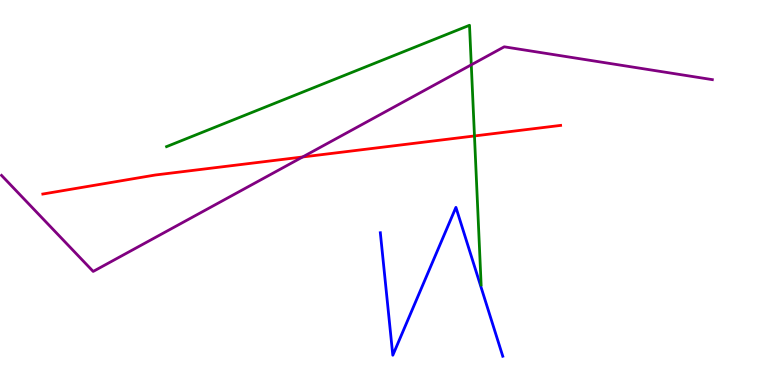[{'lines': ['blue', 'red'], 'intersections': []}, {'lines': ['green', 'red'], 'intersections': [{'x': 6.12, 'y': 6.47}]}, {'lines': ['purple', 'red'], 'intersections': [{'x': 3.9, 'y': 5.92}]}, {'lines': ['blue', 'green'], 'intersections': []}, {'lines': ['blue', 'purple'], 'intersections': []}, {'lines': ['green', 'purple'], 'intersections': [{'x': 6.08, 'y': 8.32}]}]